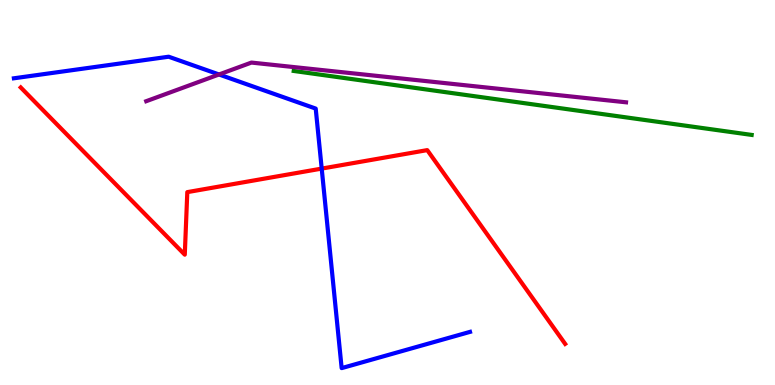[{'lines': ['blue', 'red'], 'intersections': [{'x': 4.15, 'y': 5.62}]}, {'lines': ['green', 'red'], 'intersections': []}, {'lines': ['purple', 'red'], 'intersections': []}, {'lines': ['blue', 'green'], 'intersections': []}, {'lines': ['blue', 'purple'], 'intersections': [{'x': 2.83, 'y': 8.07}]}, {'lines': ['green', 'purple'], 'intersections': []}]